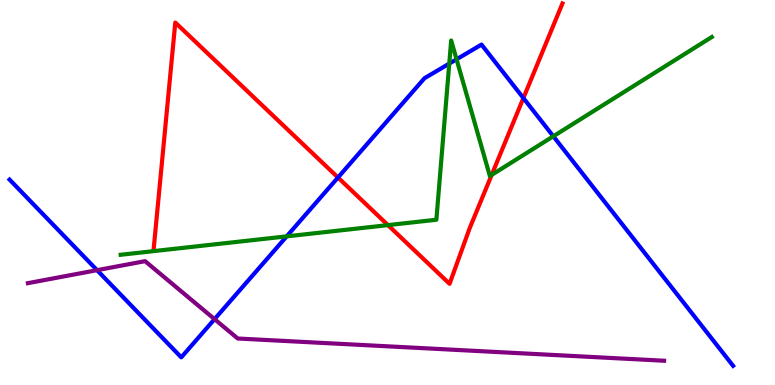[{'lines': ['blue', 'red'], 'intersections': [{'x': 4.36, 'y': 5.39}, {'x': 6.75, 'y': 7.45}]}, {'lines': ['green', 'red'], 'intersections': [{'x': 5.01, 'y': 4.15}, {'x': 6.34, 'y': 5.46}]}, {'lines': ['purple', 'red'], 'intersections': []}, {'lines': ['blue', 'green'], 'intersections': [{'x': 3.7, 'y': 3.86}, {'x': 5.8, 'y': 8.35}, {'x': 5.89, 'y': 8.46}, {'x': 7.14, 'y': 6.46}]}, {'lines': ['blue', 'purple'], 'intersections': [{'x': 1.25, 'y': 2.98}, {'x': 2.77, 'y': 1.71}]}, {'lines': ['green', 'purple'], 'intersections': []}]